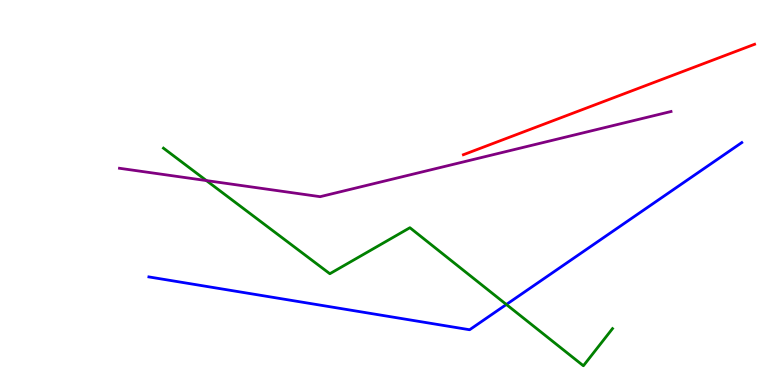[{'lines': ['blue', 'red'], 'intersections': []}, {'lines': ['green', 'red'], 'intersections': []}, {'lines': ['purple', 'red'], 'intersections': []}, {'lines': ['blue', 'green'], 'intersections': [{'x': 6.53, 'y': 2.09}]}, {'lines': ['blue', 'purple'], 'intersections': []}, {'lines': ['green', 'purple'], 'intersections': [{'x': 2.66, 'y': 5.31}]}]